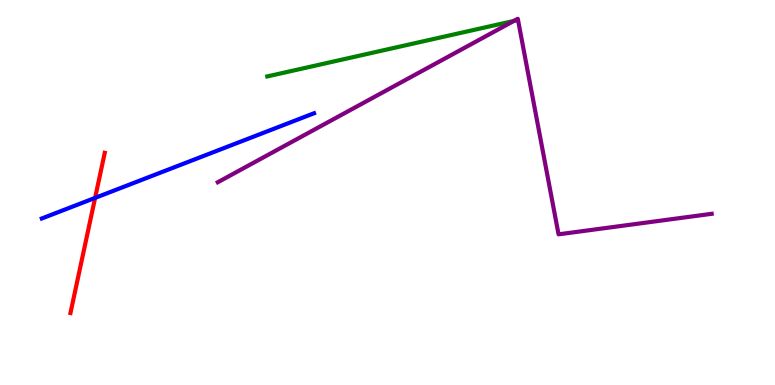[{'lines': ['blue', 'red'], 'intersections': [{'x': 1.23, 'y': 4.86}]}, {'lines': ['green', 'red'], 'intersections': []}, {'lines': ['purple', 'red'], 'intersections': []}, {'lines': ['blue', 'green'], 'intersections': []}, {'lines': ['blue', 'purple'], 'intersections': []}, {'lines': ['green', 'purple'], 'intersections': [{'x': 6.63, 'y': 9.46}]}]